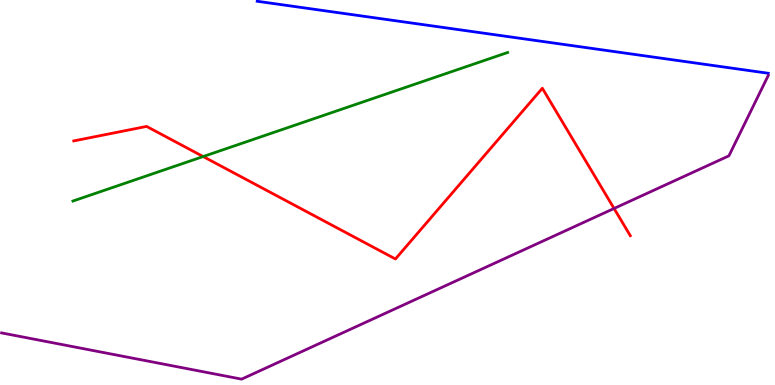[{'lines': ['blue', 'red'], 'intersections': []}, {'lines': ['green', 'red'], 'intersections': [{'x': 2.62, 'y': 5.93}]}, {'lines': ['purple', 'red'], 'intersections': [{'x': 7.92, 'y': 4.59}]}, {'lines': ['blue', 'green'], 'intersections': []}, {'lines': ['blue', 'purple'], 'intersections': []}, {'lines': ['green', 'purple'], 'intersections': []}]